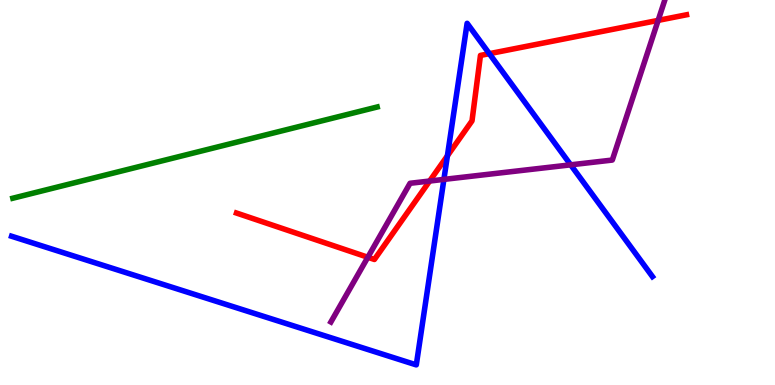[{'lines': ['blue', 'red'], 'intersections': [{'x': 5.77, 'y': 5.95}, {'x': 6.31, 'y': 8.61}]}, {'lines': ['green', 'red'], 'intersections': []}, {'lines': ['purple', 'red'], 'intersections': [{'x': 4.75, 'y': 3.32}, {'x': 5.54, 'y': 5.3}, {'x': 8.49, 'y': 9.47}]}, {'lines': ['blue', 'green'], 'intersections': []}, {'lines': ['blue', 'purple'], 'intersections': [{'x': 5.73, 'y': 5.34}, {'x': 7.36, 'y': 5.72}]}, {'lines': ['green', 'purple'], 'intersections': []}]